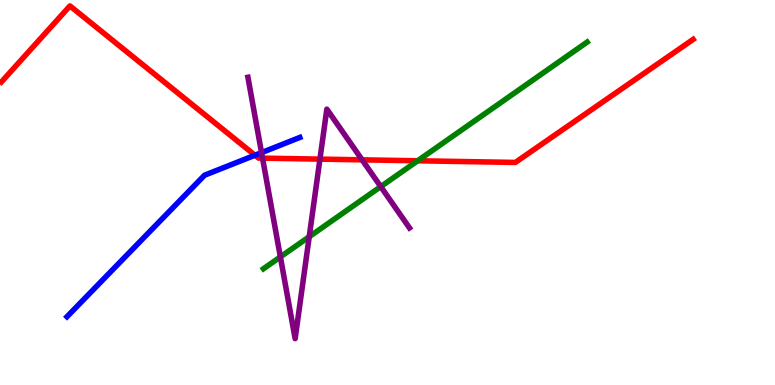[{'lines': ['blue', 'red'], 'intersections': [{'x': 3.29, 'y': 5.97}]}, {'lines': ['green', 'red'], 'intersections': [{'x': 5.39, 'y': 5.82}]}, {'lines': ['purple', 'red'], 'intersections': [{'x': 3.39, 'y': 5.89}, {'x': 4.13, 'y': 5.87}, {'x': 4.67, 'y': 5.85}]}, {'lines': ['blue', 'green'], 'intersections': []}, {'lines': ['blue', 'purple'], 'intersections': [{'x': 3.37, 'y': 6.04}]}, {'lines': ['green', 'purple'], 'intersections': [{'x': 3.62, 'y': 3.33}, {'x': 3.99, 'y': 3.85}, {'x': 4.91, 'y': 5.15}]}]